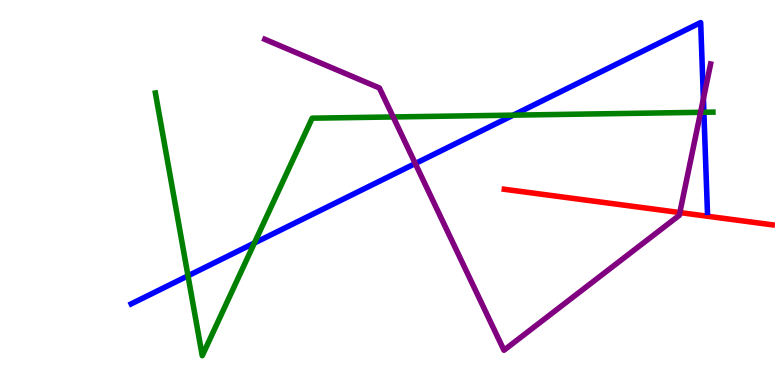[{'lines': ['blue', 'red'], 'intersections': []}, {'lines': ['green', 'red'], 'intersections': []}, {'lines': ['purple', 'red'], 'intersections': [{'x': 8.77, 'y': 4.48}]}, {'lines': ['blue', 'green'], 'intersections': [{'x': 2.43, 'y': 2.84}, {'x': 3.28, 'y': 3.69}, {'x': 6.62, 'y': 7.01}, {'x': 9.08, 'y': 7.08}]}, {'lines': ['blue', 'purple'], 'intersections': [{'x': 5.36, 'y': 5.75}, {'x': 9.08, 'y': 7.43}]}, {'lines': ['green', 'purple'], 'intersections': [{'x': 5.07, 'y': 6.96}, {'x': 9.04, 'y': 7.08}]}]